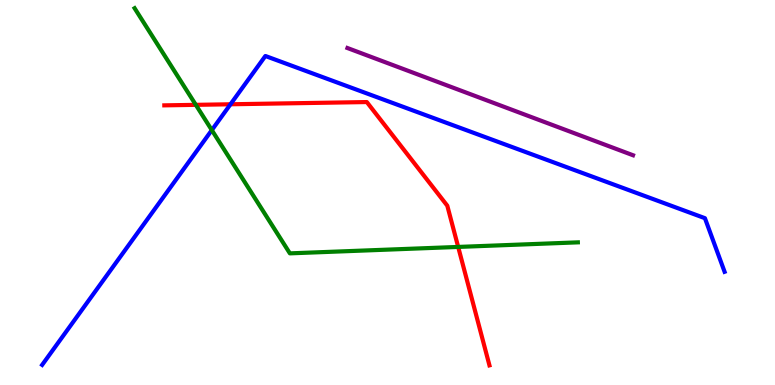[{'lines': ['blue', 'red'], 'intersections': [{'x': 2.97, 'y': 7.29}]}, {'lines': ['green', 'red'], 'intersections': [{'x': 2.53, 'y': 7.28}, {'x': 5.91, 'y': 3.59}]}, {'lines': ['purple', 'red'], 'intersections': []}, {'lines': ['blue', 'green'], 'intersections': [{'x': 2.73, 'y': 6.62}]}, {'lines': ['blue', 'purple'], 'intersections': []}, {'lines': ['green', 'purple'], 'intersections': []}]